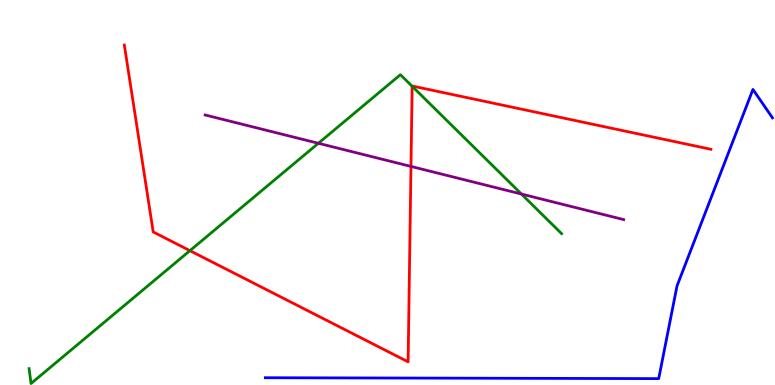[{'lines': ['blue', 'red'], 'intersections': []}, {'lines': ['green', 'red'], 'intersections': [{'x': 2.45, 'y': 3.49}, {'x': 5.32, 'y': 7.76}]}, {'lines': ['purple', 'red'], 'intersections': [{'x': 5.3, 'y': 5.68}]}, {'lines': ['blue', 'green'], 'intersections': []}, {'lines': ['blue', 'purple'], 'intersections': []}, {'lines': ['green', 'purple'], 'intersections': [{'x': 4.11, 'y': 6.28}, {'x': 6.73, 'y': 4.96}]}]